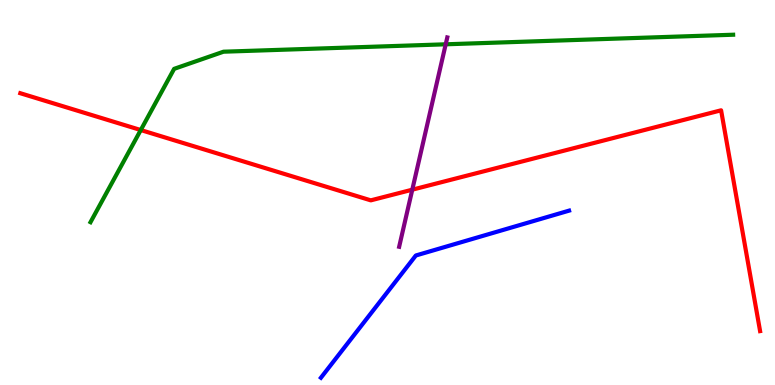[{'lines': ['blue', 'red'], 'intersections': []}, {'lines': ['green', 'red'], 'intersections': [{'x': 1.82, 'y': 6.62}]}, {'lines': ['purple', 'red'], 'intersections': [{'x': 5.32, 'y': 5.07}]}, {'lines': ['blue', 'green'], 'intersections': []}, {'lines': ['blue', 'purple'], 'intersections': []}, {'lines': ['green', 'purple'], 'intersections': [{'x': 5.75, 'y': 8.85}]}]